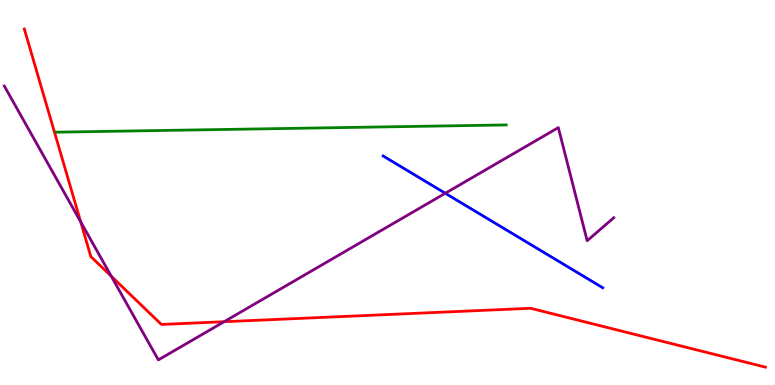[{'lines': ['blue', 'red'], 'intersections': []}, {'lines': ['green', 'red'], 'intersections': []}, {'lines': ['purple', 'red'], 'intersections': [{'x': 1.04, 'y': 4.24}, {'x': 1.44, 'y': 2.82}, {'x': 2.89, 'y': 1.64}]}, {'lines': ['blue', 'green'], 'intersections': []}, {'lines': ['blue', 'purple'], 'intersections': [{'x': 5.75, 'y': 4.98}]}, {'lines': ['green', 'purple'], 'intersections': []}]